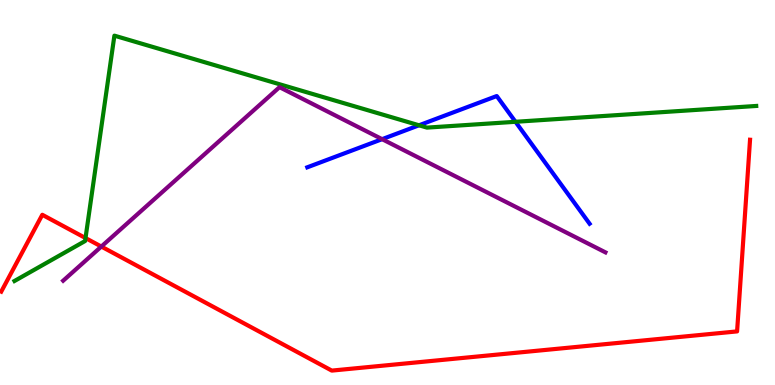[{'lines': ['blue', 'red'], 'intersections': []}, {'lines': ['green', 'red'], 'intersections': [{'x': 1.1, 'y': 3.82}]}, {'lines': ['purple', 'red'], 'intersections': [{'x': 1.31, 'y': 3.6}]}, {'lines': ['blue', 'green'], 'intersections': [{'x': 5.41, 'y': 6.75}, {'x': 6.65, 'y': 6.84}]}, {'lines': ['blue', 'purple'], 'intersections': [{'x': 4.93, 'y': 6.39}]}, {'lines': ['green', 'purple'], 'intersections': []}]